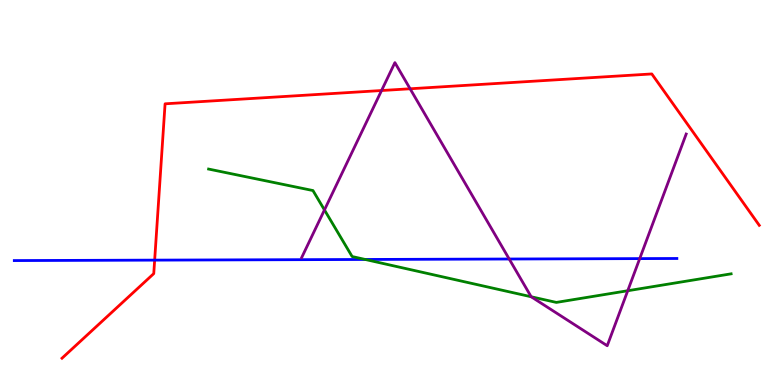[{'lines': ['blue', 'red'], 'intersections': [{'x': 2.0, 'y': 3.24}]}, {'lines': ['green', 'red'], 'intersections': []}, {'lines': ['purple', 'red'], 'intersections': [{'x': 4.92, 'y': 7.65}, {'x': 5.29, 'y': 7.69}]}, {'lines': ['blue', 'green'], 'intersections': [{'x': 4.71, 'y': 3.26}]}, {'lines': ['blue', 'purple'], 'intersections': [{'x': 6.57, 'y': 3.27}, {'x': 8.25, 'y': 3.28}]}, {'lines': ['green', 'purple'], 'intersections': [{'x': 4.19, 'y': 4.55}, {'x': 6.85, 'y': 2.29}, {'x': 8.1, 'y': 2.45}]}]